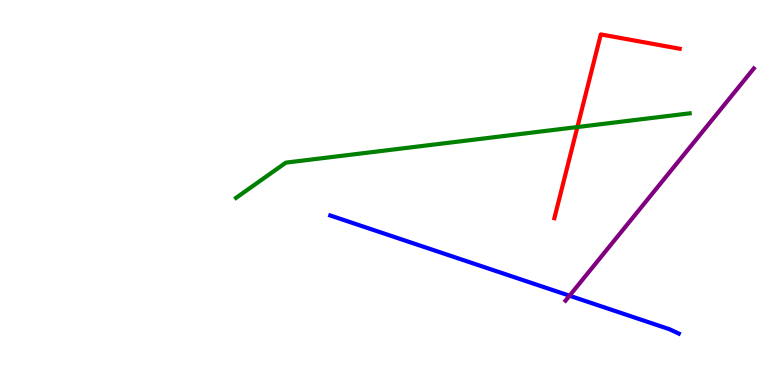[{'lines': ['blue', 'red'], 'intersections': []}, {'lines': ['green', 'red'], 'intersections': [{'x': 7.45, 'y': 6.7}]}, {'lines': ['purple', 'red'], 'intersections': []}, {'lines': ['blue', 'green'], 'intersections': []}, {'lines': ['blue', 'purple'], 'intersections': [{'x': 7.35, 'y': 2.32}]}, {'lines': ['green', 'purple'], 'intersections': []}]